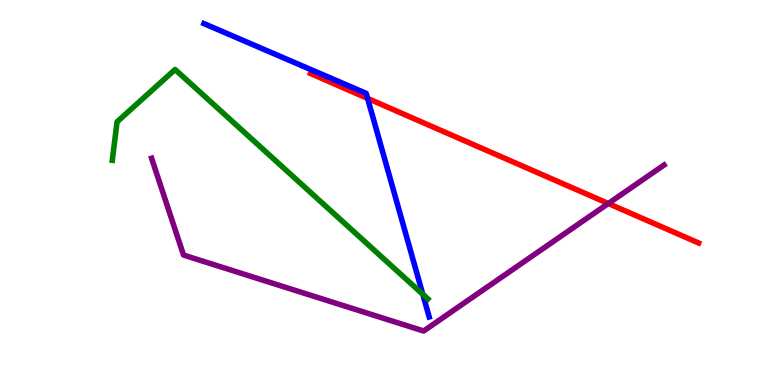[{'lines': ['blue', 'red'], 'intersections': [{'x': 4.74, 'y': 7.44}]}, {'lines': ['green', 'red'], 'intersections': []}, {'lines': ['purple', 'red'], 'intersections': [{'x': 7.85, 'y': 4.71}]}, {'lines': ['blue', 'green'], 'intersections': [{'x': 5.46, 'y': 2.36}]}, {'lines': ['blue', 'purple'], 'intersections': []}, {'lines': ['green', 'purple'], 'intersections': []}]